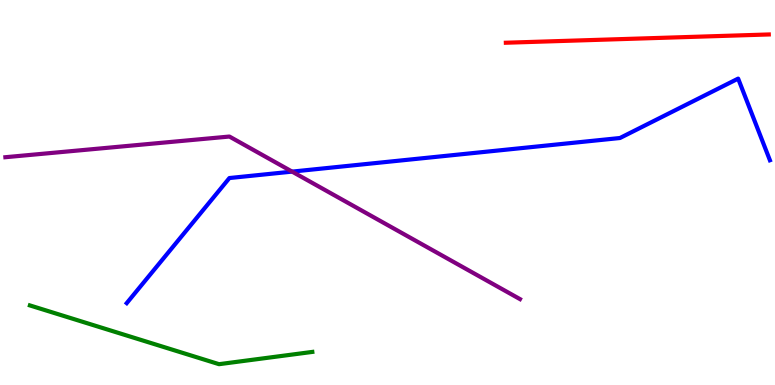[{'lines': ['blue', 'red'], 'intersections': []}, {'lines': ['green', 'red'], 'intersections': []}, {'lines': ['purple', 'red'], 'intersections': []}, {'lines': ['blue', 'green'], 'intersections': []}, {'lines': ['blue', 'purple'], 'intersections': [{'x': 3.77, 'y': 5.54}]}, {'lines': ['green', 'purple'], 'intersections': []}]